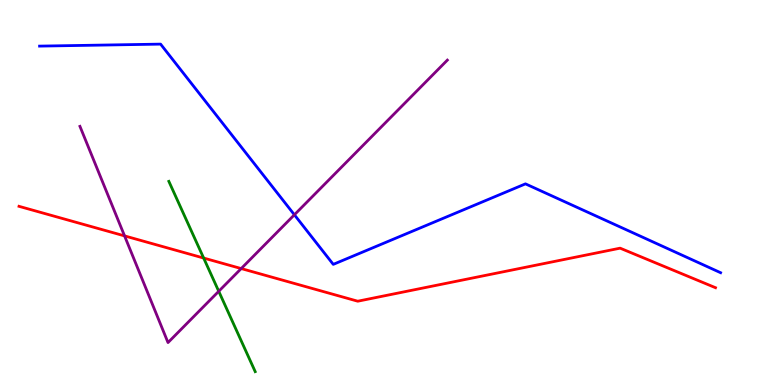[{'lines': ['blue', 'red'], 'intersections': []}, {'lines': ['green', 'red'], 'intersections': [{'x': 2.63, 'y': 3.3}]}, {'lines': ['purple', 'red'], 'intersections': [{'x': 1.61, 'y': 3.87}, {'x': 3.11, 'y': 3.02}]}, {'lines': ['blue', 'green'], 'intersections': []}, {'lines': ['blue', 'purple'], 'intersections': [{'x': 3.8, 'y': 4.42}]}, {'lines': ['green', 'purple'], 'intersections': [{'x': 2.82, 'y': 2.43}]}]